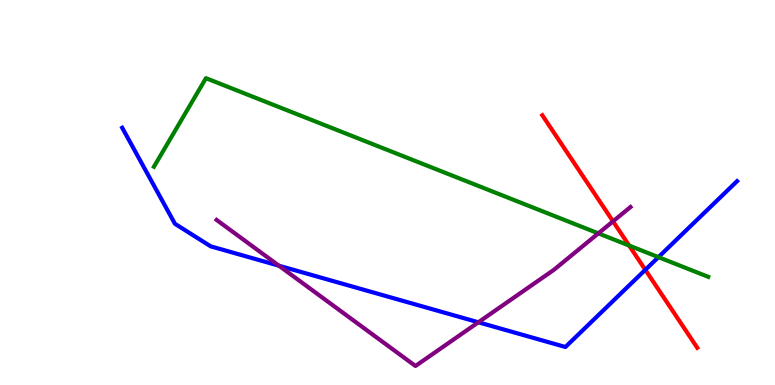[{'lines': ['blue', 'red'], 'intersections': [{'x': 8.33, 'y': 2.99}]}, {'lines': ['green', 'red'], 'intersections': [{'x': 8.12, 'y': 3.62}]}, {'lines': ['purple', 'red'], 'intersections': [{'x': 7.91, 'y': 4.25}]}, {'lines': ['blue', 'green'], 'intersections': [{'x': 8.5, 'y': 3.32}]}, {'lines': ['blue', 'purple'], 'intersections': [{'x': 3.6, 'y': 3.1}, {'x': 6.17, 'y': 1.63}]}, {'lines': ['green', 'purple'], 'intersections': [{'x': 7.72, 'y': 3.94}]}]